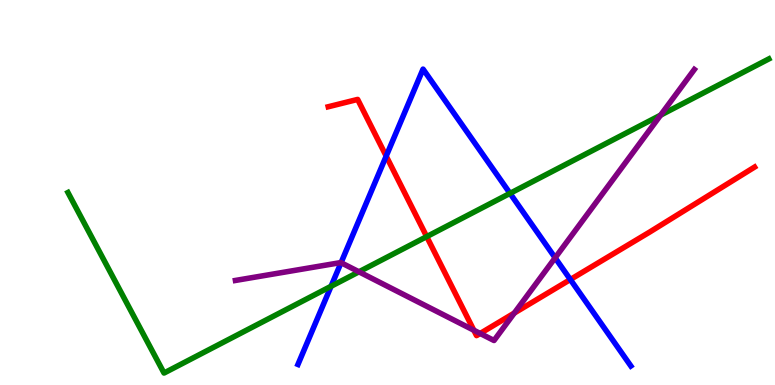[{'lines': ['blue', 'red'], 'intersections': [{'x': 4.98, 'y': 5.94}, {'x': 7.36, 'y': 2.74}]}, {'lines': ['green', 'red'], 'intersections': [{'x': 5.51, 'y': 3.85}]}, {'lines': ['purple', 'red'], 'intersections': [{'x': 6.11, 'y': 1.42}, {'x': 6.2, 'y': 1.34}, {'x': 6.64, 'y': 1.87}]}, {'lines': ['blue', 'green'], 'intersections': [{'x': 4.27, 'y': 2.56}, {'x': 6.58, 'y': 4.98}]}, {'lines': ['blue', 'purple'], 'intersections': [{'x': 4.4, 'y': 3.18}, {'x': 7.16, 'y': 3.3}]}, {'lines': ['green', 'purple'], 'intersections': [{'x': 4.63, 'y': 2.94}, {'x': 8.52, 'y': 7.01}]}]